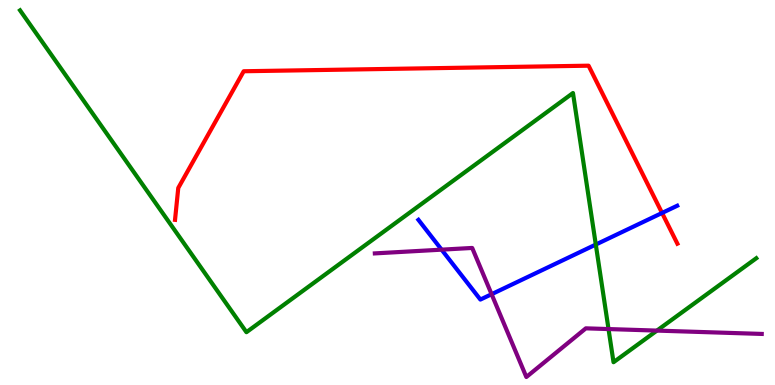[{'lines': ['blue', 'red'], 'intersections': [{'x': 8.54, 'y': 4.47}]}, {'lines': ['green', 'red'], 'intersections': []}, {'lines': ['purple', 'red'], 'intersections': []}, {'lines': ['blue', 'green'], 'intersections': [{'x': 7.69, 'y': 3.65}]}, {'lines': ['blue', 'purple'], 'intersections': [{'x': 5.7, 'y': 3.52}, {'x': 6.34, 'y': 2.36}]}, {'lines': ['green', 'purple'], 'intersections': [{'x': 7.85, 'y': 1.45}, {'x': 8.48, 'y': 1.41}]}]